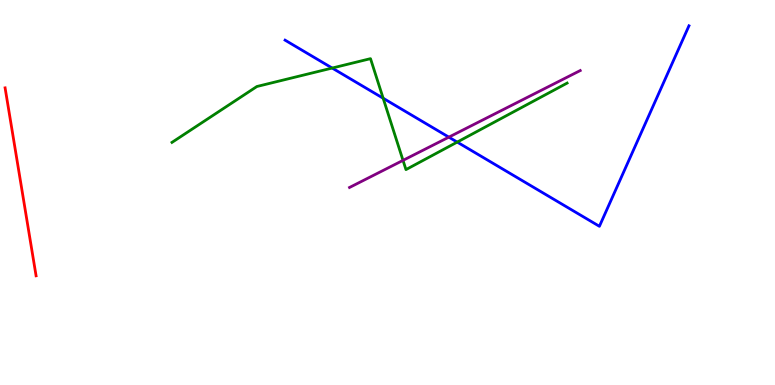[{'lines': ['blue', 'red'], 'intersections': []}, {'lines': ['green', 'red'], 'intersections': []}, {'lines': ['purple', 'red'], 'intersections': []}, {'lines': ['blue', 'green'], 'intersections': [{'x': 4.29, 'y': 8.23}, {'x': 4.94, 'y': 7.45}, {'x': 5.9, 'y': 6.31}]}, {'lines': ['blue', 'purple'], 'intersections': [{'x': 5.79, 'y': 6.44}]}, {'lines': ['green', 'purple'], 'intersections': [{'x': 5.2, 'y': 5.83}]}]